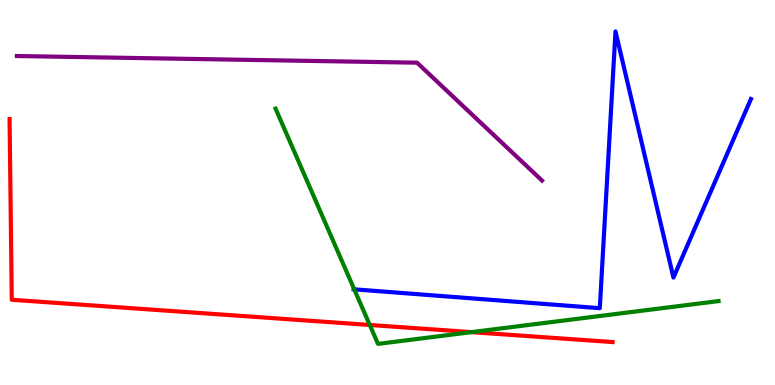[{'lines': ['blue', 'red'], 'intersections': []}, {'lines': ['green', 'red'], 'intersections': [{'x': 4.77, 'y': 1.56}, {'x': 6.08, 'y': 1.37}]}, {'lines': ['purple', 'red'], 'intersections': []}, {'lines': ['blue', 'green'], 'intersections': [{'x': 4.57, 'y': 2.49}]}, {'lines': ['blue', 'purple'], 'intersections': []}, {'lines': ['green', 'purple'], 'intersections': []}]